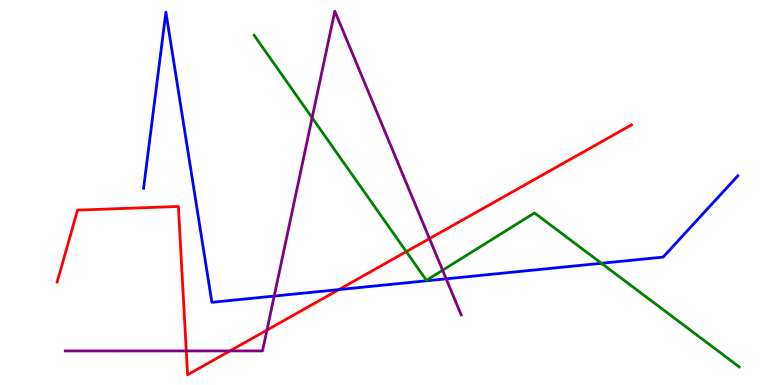[{'lines': ['blue', 'red'], 'intersections': [{'x': 4.37, 'y': 2.48}]}, {'lines': ['green', 'red'], 'intersections': [{'x': 5.24, 'y': 3.46}]}, {'lines': ['purple', 'red'], 'intersections': [{'x': 2.4, 'y': 0.885}, {'x': 2.97, 'y': 0.885}, {'x': 3.44, 'y': 1.43}, {'x': 5.54, 'y': 3.8}]}, {'lines': ['blue', 'green'], 'intersections': [{'x': 7.76, 'y': 3.16}]}, {'lines': ['blue', 'purple'], 'intersections': [{'x': 3.54, 'y': 2.31}, {'x': 5.76, 'y': 2.76}]}, {'lines': ['green', 'purple'], 'intersections': [{'x': 4.03, 'y': 6.94}, {'x': 5.71, 'y': 2.98}]}]